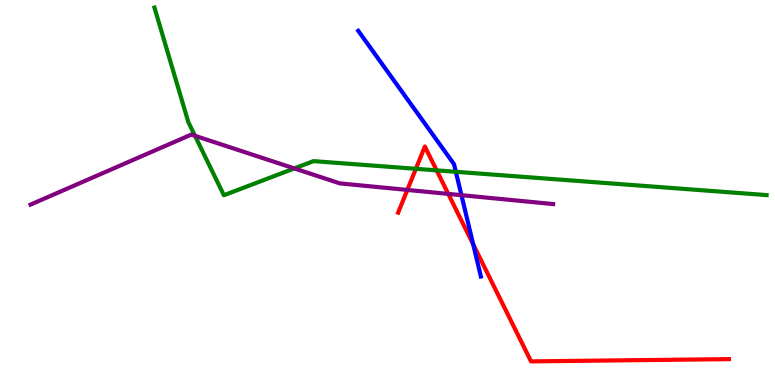[{'lines': ['blue', 'red'], 'intersections': [{'x': 6.11, 'y': 3.65}]}, {'lines': ['green', 'red'], 'intersections': [{'x': 5.37, 'y': 5.62}, {'x': 5.63, 'y': 5.57}]}, {'lines': ['purple', 'red'], 'intersections': [{'x': 5.26, 'y': 5.07}, {'x': 5.78, 'y': 4.96}]}, {'lines': ['blue', 'green'], 'intersections': [{'x': 5.88, 'y': 5.54}]}, {'lines': ['blue', 'purple'], 'intersections': [{'x': 5.95, 'y': 4.93}]}, {'lines': ['green', 'purple'], 'intersections': [{'x': 2.52, 'y': 6.47}, {'x': 3.8, 'y': 5.63}]}]